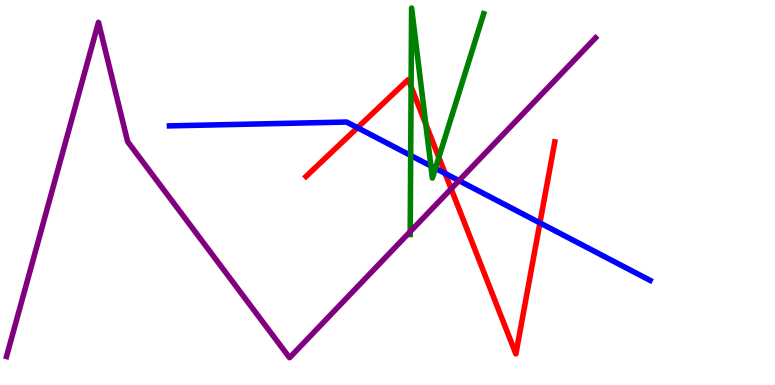[{'lines': ['blue', 'red'], 'intersections': [{'x': 4.61, 'y': 6.68}, {'x': 5.74, 'y': 5.5}, {'x': 6.97, 'y': 4.21}]}, {'lines': ['green', 'red'], 'intersections': [{'x': 5.3, 'y': 7.75}, {'x': 5.49, 'y': 6.78}, {'x': 5.66, 'y': 5.91}]}, {'lines': ['purple', 'red'], 'intersections': [{'x': 5.82, 'y': 5.1}]}, {'lines': ['blue', 'green'], 'intersections': [{'x': 5.3, 'y': 5.96}, {'x': 5.56, 'y': 5.69}, {'x': 5.62, 'y': 5.63}]}, {'lines': ['blue', 'purple'], 'intersections': [{'x': 5.92, 'y': 5.31}]}, {'lines': ['green', 'purple'], 'intersections': [{'x': 5.29, 'y': 3.98}]}]